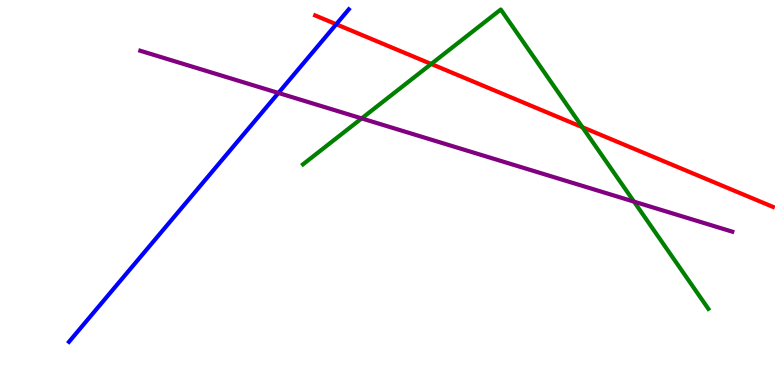[{'lines': ['blue', 'red'], 'intersections': [{'x': 4.34, 'y': 9.37}]}, {'lines': ['green', 'red'], 'intersections': [{'x': 5.56, 'y': 8.34}, {'x': 7.51, 'y': 6.7}]}, {'lines': ['purple', 'red'], 'intersections': []}, {'lines': ['blue', 'green'], 'intersections': []}, {'lines': ['blue', 'purple'], 'intersections': [{'x': 3.59, 'y': 7.59}]}, {'lines': ['green', 'purple'], 'intersections': [{'x': 4.67, 'y': 6.92}, {'x': 8.18, 'y': 4.76}]}]